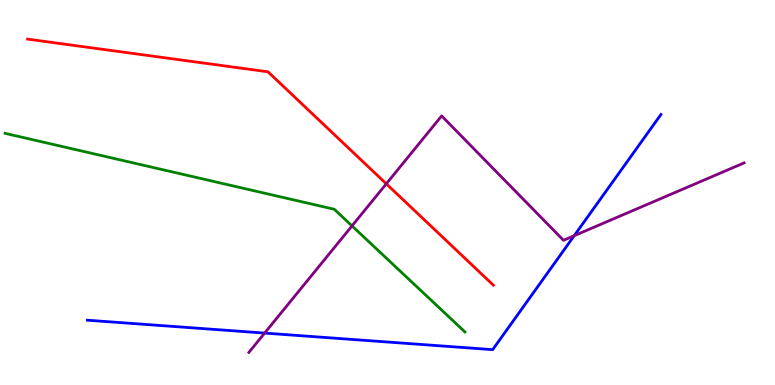[{'lines': ['blue', 'red'], 'intersections': []}, {'lines': ['green', 'red'], 'intersections': []}, {'lines': ['purple', 'red'], 'intersections': [{'x': 4.98, 'y': 5.23}]}, {'lines': ['blue', 'green'], 'intersections': []}, {'lines': ['blue', 'purple'], 'intersections': [{'x': 3.41, 'y': 1.35}, {'x': 7.41, 'y': 3.88}]}, {'lines': ['green', 'purple'], 'intersections': [{'x': 4.54, 'y': 4.13}]}]